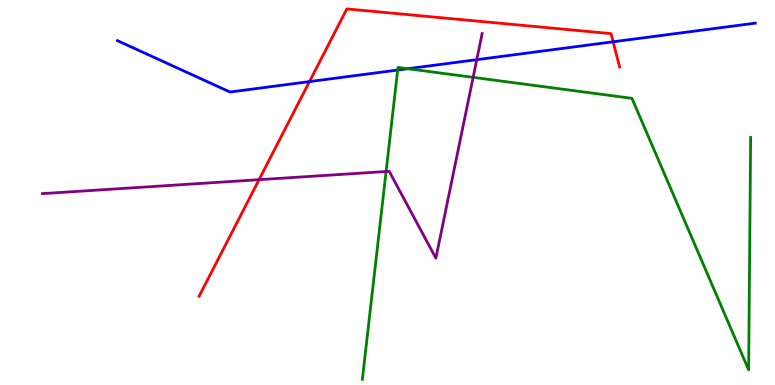[{'lines': ['blue', 'red'], 'intersections': [{'x': 3.99, 'y': 7.88}, {'x': 7.91, 'y': 8.91}]}, {'lines': ['green', 'red'], 'intersections': []}, {'lines': ['purple', 'red'], 'intersections': [{'x': 3.34, 'y': 5.33}]}, {'lines': ['blue', 'green'], 'intersections': [{'x': 5.13, 'y': 8.18}, {'x': 5.26, 'y': 8.22}]}, {'lines': ['blue', 'purple'], 'intersections': [{'x': 6.15, 'y': 8.45}]}, {'lines': ['green', 'purple'], 'intersections': [{'x': 4.98, 'y': 5.55}, {'x': 6.1, 'y': 7.99}]}]